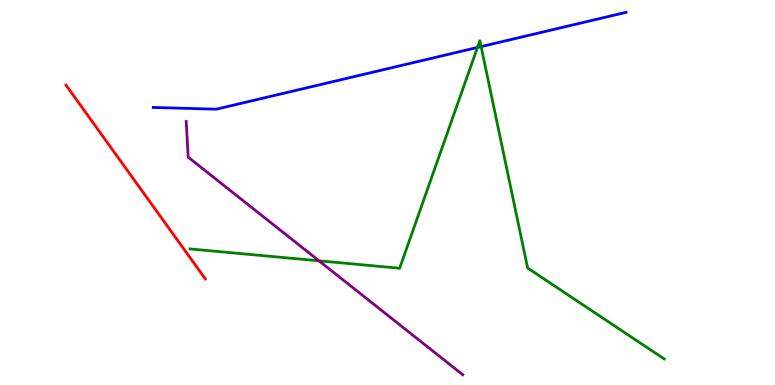[{'lines': ['blue', 'red'], 'intersections': []}, {'lines': ['green', 'red'], 'intersections': []}, {'lines': ['purple', 'red'], 'intersections': []}, {'lines': ['blue', 'green'], 'intersections': [{'x': 6.16, 'y': 8.77}, {'x': 6.21, 'y': 8.79}]}, {'lines': ['blue', 'purple'], 'intersections': []}, {'lines': ['green', 'purple'], 'intersections': [{'x': 4.12, 'y': 3.23}]}]